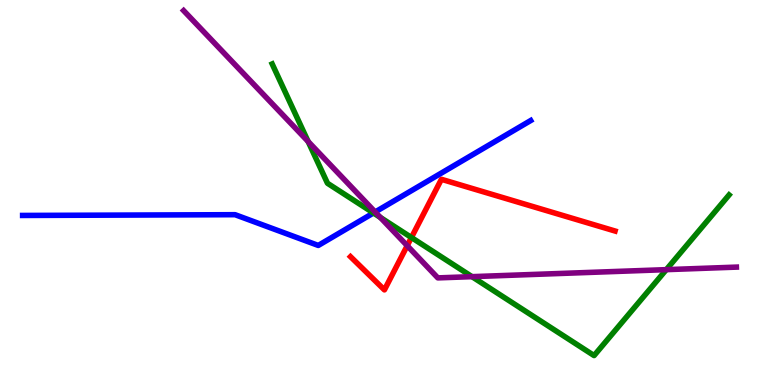[{'lines': ['blue', 'red'], 'intersections': []}, {'lines': ['green', 'red'], 'intersections': [{'x': 5.31, 'y': 3.83}]}, {'lines': ['purple', 'red'], 'intersections': [{'x': 5.25, 'y': 3.62}]}, {'lines': ['blue', 'green'], 'intersections': [{'x': 4.82, 'y': 4.47}]}, {'lines': ['blue', 'purple'], 'intersections': [{'x': 4.84, 'y': 4.49}]}, {'lines': ['green', 'purple'], 'intersections': [{'x': 3.98, 'y': 6.32}, {'x': 4.91, 'y': 4.35}, {'x': 6.09, 'y': 2.81}, {'x': 8.6, 'y': 3.0}]}]